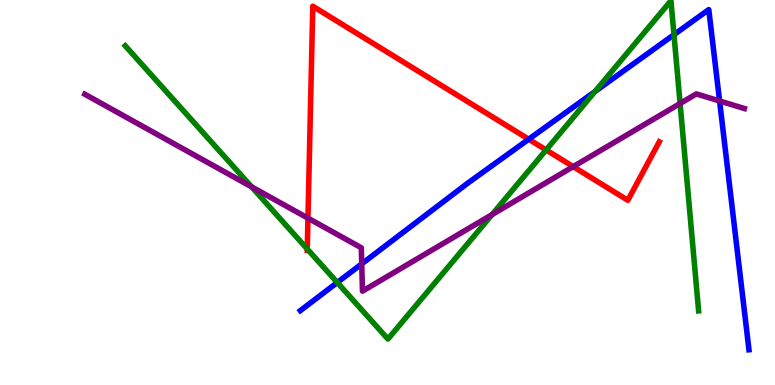[{'lines': ['blue', 'red'], 'intersections': [{'x': 6.82, 'y': 6.38}]}, {'lines': ['green', 'red'], 'intersections': [{'x': 3.96, 'y': 3.53}, {'x': 7.05, 'y': 6.11}]}, {'lines': ['purple', 'red'], 'intersections': [{'x': 3.97, 'y': 4.33}, {'x': 7.4, 'y': 5.67}]}, {'lines': ['blue', 'green'], 'intersections': [{'x': 4.35, 'y': 2.66}, {'x': 7.68, 'y': 7.62}, {'x': 8.7, 'y': 9.1}]}, {'lines': ['blue', 'purple'], 'intersections': [{'x': 4.67, 'y': 3.15}, {'x': 9.28, 'y': 7.38}]}, {'lines': ['green', 'purple'], 'intersections': [{'x': 3.25, 'y': 5.15}, {'x': 6.35, 'y': 4.43}, {'x': 8.78, 'y': 7.31}]}]